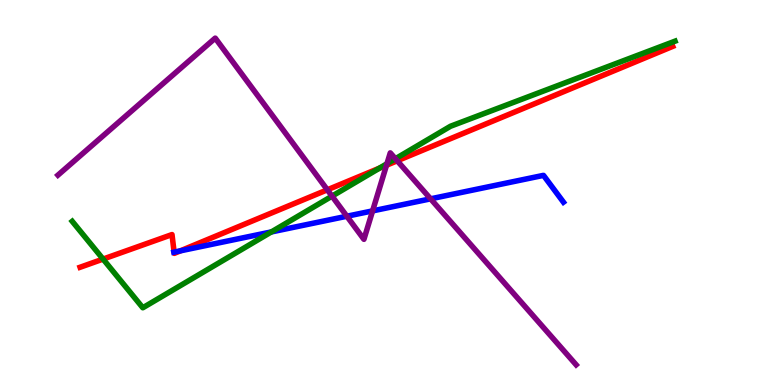[{'lines': ['blue', 'red'], 'intersections': [{'x': 2.25, 'y': 3.45}, {'x': 2.33, 'y': 3.48}]}, {'lines': ['green', 'red'], 'intersections': [{'x': 1.33, 'y': 3.27}, {'x': 4.9, 'y': 5.63}]}, {'lines': ['purple', 'red'], 'intersections': [{'x': 4.22, 'y': 5.07}, {'x': 4.99, 'y': 5.71}, {'x': 5.13, 'y': 5.82}]}, {'lines': ['blue', 'green'], 'intersections': [{'x': 3.5, 'y': 3.98}]}, {'lines': ['blue', 'purple'], 'intersections': [{'x': 4.48, 'y': 4.38}, {'x': 4.81, 'y': 4.52}, {'x': 5.56, 'y': 4.84}]}, {'lines': ['green', 'purple'], 'intersections': [{'x': 4.28, 'y': 4.91}, {'x': 4.99, 'y': 5.75}, {'x': 5.1, 'y': 5.88}]}]